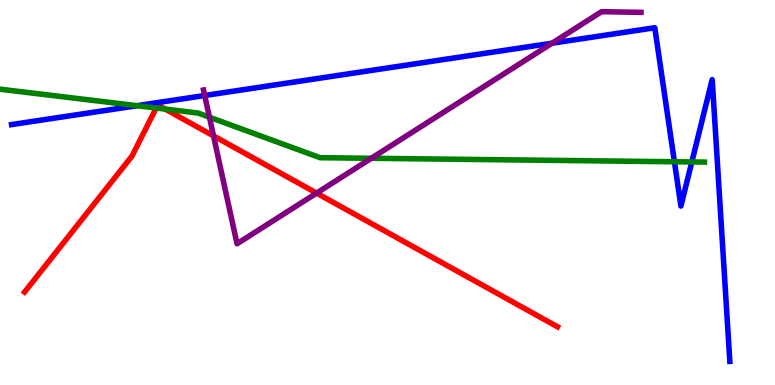[{'lines': ['blue', 'red'], 'intersections': []}, {'lines': ['green', 'red'], 'intersections': [{'x': 2.02, 'y': 7.19}, {'x': 2.13, 'y': 7.17}]}, {'lines': ['purple', 'red'], 'intersections': [{'x': 2.76, 'y': 6.47}, {'x': 4.09, 'y': 4.98}]}, {'lines': ['blue', 'green'], 'intersections': [{'x': 1.77, 'y': 7.25}, {'x': 8.7, 'y': 5.8}, {'x': 8.93, 'y': 5.79}]}, {'lines': ['blue', 'purple'], 'intersections': [{'x': 2.64, 'y': 7.52}, {'x': 7.12, 'y': 8.88}]}, {'lines': ['green', 'purple'], 'intersections': [{'x': 2.7, 'y': 6.96}, {'x': 4.79, 'y': 5.89}]}]